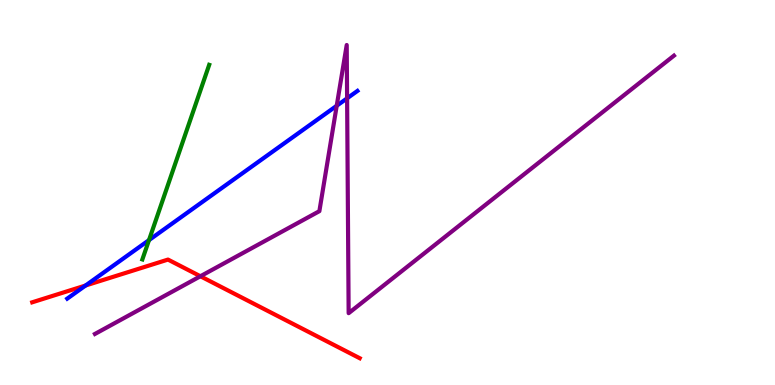[{'lines': ['blue', 'red'], 'intersections': [{'x': 1.1, 'y': 2.58}]}, {'lines': ['green', 'red'], 'intersections': []}, {'lines': ['purple', 'red'], 'intersections': [{'x': 2.59, 'y': 2.82}]}, {'lines': ['blue', 'green'], 'intersections': [{'x': 1.92, 'y': 3.76}]}, {'lines': ['blue', 'purple'], 'intersections': [{'x': 4.34, 'y': 7.25}, {'x': 4.48, 'y': 7.45}]}, {'lines': ['green', 'purple'], 'intersections': []}]